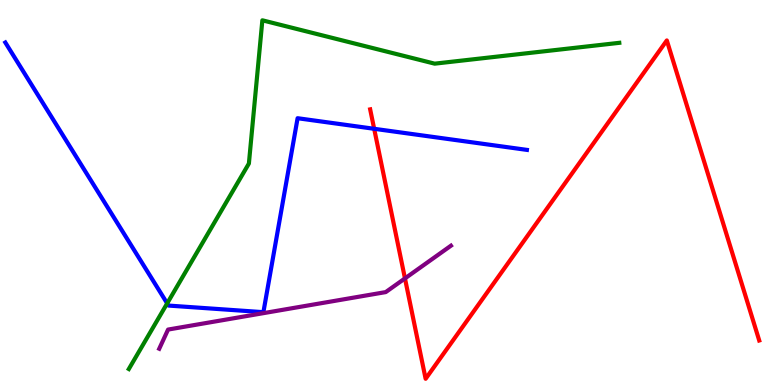[{'lines': ['blue', 'red'], 'intersections': [{'x': 4.83, 'y': 6.65}]}, {'lines': ['green', 'red'], 'intersections': []}, {'lines': ['purple', 'red'], 'intersections': [{'x': 5.23, 'y': 2.77}]}, {'lines': ['blue', 'green'], 'intersections': [{'x': 2.16, 'y': 2.12}]}, {'lines': ['blue', 'purple'], 'intersections': []}, {'lines': ['green', 'purple'], 'intersections': []}]